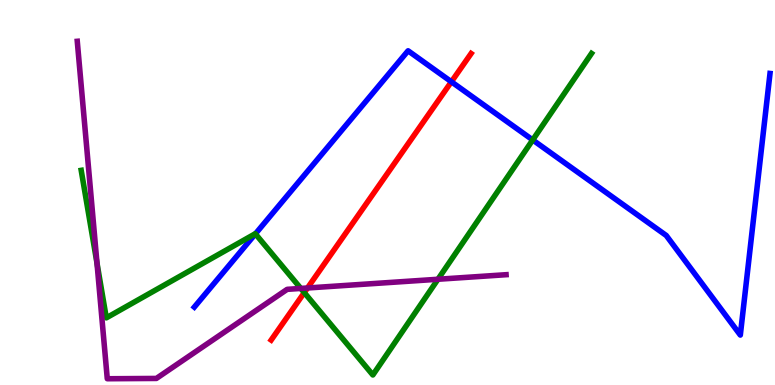[{'lines': ['blue', 'red'], 'intersections': [{'x': 5.82, 'y': 7.88}]}, {'lines': ['green', 'red'], 'intersections': [{'x': 3.93, 'y': 2.4}]}, {'lines': ['purple', 'red'], 'intersections': [{'x': 3.97, 'y': 2.52}]}, {'lines': ['blue', 'green'], 'intersections': [{'x': 3.3, 'y': 3.93}, {'x': 6.87, 'y': 6.36}]}, {'lines': ['blue', 'purple'], 'intersections': []}, {'lines': ['green', 'purple'], 'intersections': [{'x': 1.25, 'y': 3.17}, {'x': 3.88, 'y': 2.51}, {'x': 5.65, 'y': 2.75}]}]